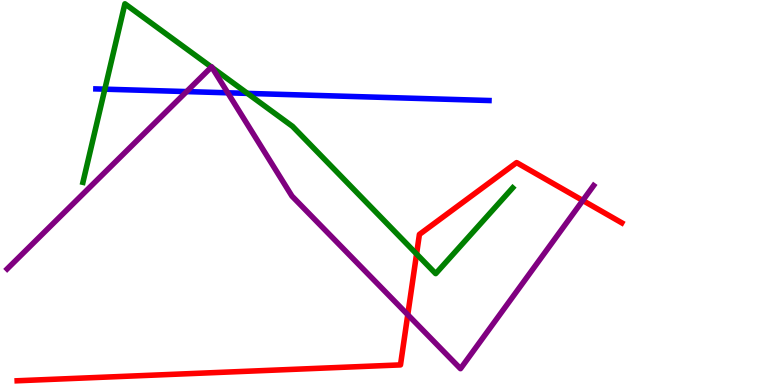[{'lines': ['blue', 'red'], 'intersections': []}, {'lines': ['green', 'red'], 'intersections': [{'x': 5.38, 'y': 3.4}]}, {'lines': ['purple', 'red'], 'intersections': [{'x': 5.26, 'y': 1.83}, {'x': 7.52, 'y': 4.79}]}, {'lines': ['blue', 'green'], 'intersections': [{'x': 1.35, 'y': 7.68}, {'x': 3.19, 'y': 7.57}]}, {'lines': ['blue', 'purple'], 'intersections': [{'x': 2.41, 'y': 7.62}, {'x': 2.94, 'y': 7.59}]}, {'lines': ['green', 'purple'], 'intersections': [{'x': 2.73, 'y': 8.26}, {'x': 2.74, 'y': 8.25}]}]